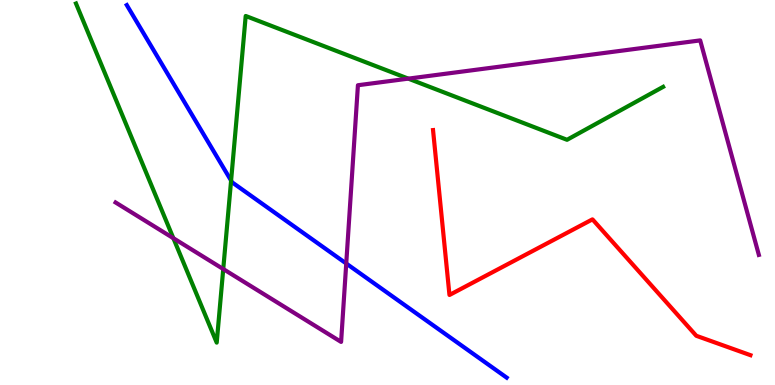[{'lines': ['blue', 'red'], 'intersections': []}, {'lines': ['green', 'red'], 'intersections': []}, {'lines': ['purple', 'red'], 'intersections': []}, {'lines': ['blue', 'green'], 'intersections': [{'x': 2.98, 'y': 5.31}]}, {'lines': ['blue', 'purple'], 'intersections': [{'x': 4.47, 'y': 3.16}]}, {'lines': ['green', 'purple'], 'intersections': [{'x': 2.24, 'y': 3.81}, {'x': 2.88, 'y': 3.01}, {'x': 5.27, 'y': 7.96}]}]